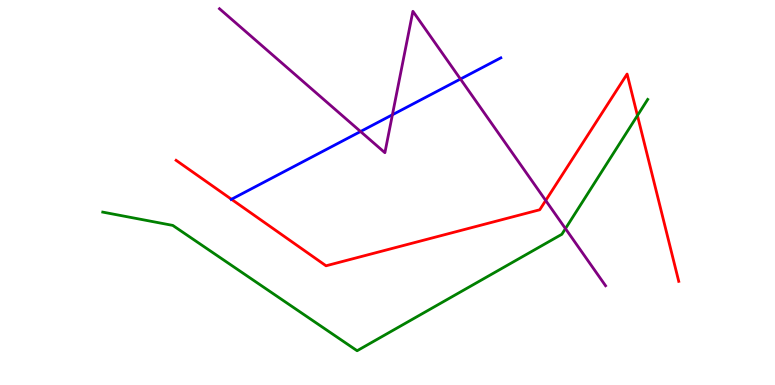[{'lines': ['blue', 'red'], 'intersections': [{'x': 2.99, 'y': 4.82}]}, {'lines': ['green', 'red'], 'intersections': [{'x': 8.23, 'y': 7.0}]}, {'lines': ['purple', 'red'], 'intersections': [{'x': 7.04, 'y': 4.79}]}, {'lines': ['blue', 'green'], 'intersections': []}, {'lines': ['blue', 'purple'], 'intersections': [{'x': 4.65, 'y': 6.58}, {'x': 5.06, 'y': 7.02}, {'x': 5.94, 'y': 7.95}]}, {'lines': ['green', 'purple'], 'intersections': [{'x': 7.3, 'y': 4.06}]}]